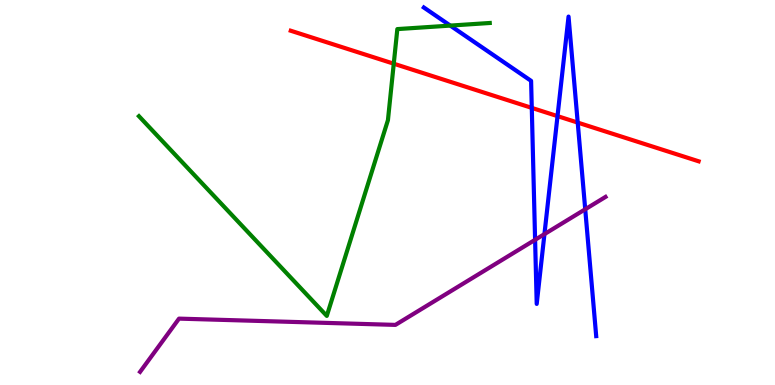[{'lines': ['blue', 'red'], 'intersections': [{'x': 6.86, 'y': 7.2}, {'x': 7.19, 'y': 6.98}, {'x': 7.45, 'y': 6.82}]}, {'lines': ['green', 'red'], 'intersections': [{'x': 5.08, 'y': 8.35}]}, {'lines': ['purple', 'red'], 'intersections': []}, {'lines': ['blue', 'green'], 'intersections': [{'x': 5.81, 'y': 9.34}]}, {'lines': ['blue', 'purple'], 'intersections': [{'x': 6.9, 'y': 3.77}, {'x': 7.03, 'y': 3.92}, {'x': 7.55, 'y': 4.56}]}, {'lines': ['green', 'purple'], 'intersections': []}]